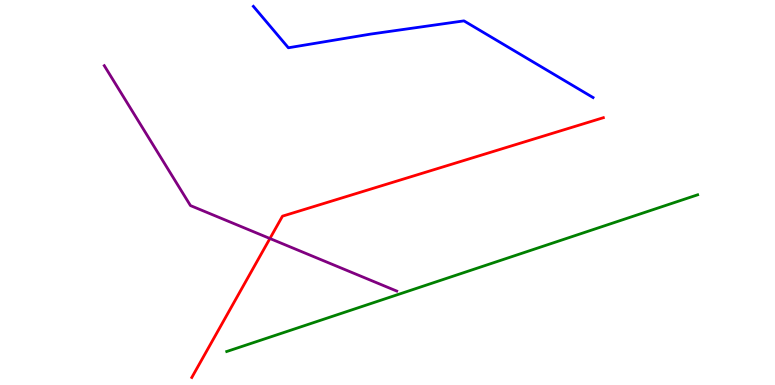[{'lines': ['blue', 'red'], 'intersections': []}, {'lines': ['green', 'red'], 'intersections': []}, {'lines': ['purple', 'red'], 'intersections': [{'x': 3.48, 'y': 3.81}]}, {'lines': ['blue', 'green'], 'intersections': []}, {'lines': ['blue', 'purple'], 'intersections': []}, {'lines': ['green', 'purple'], 'intersections': []}]